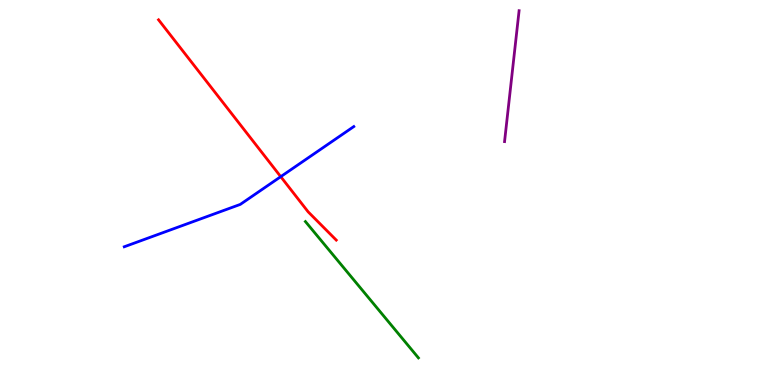[{'lines': ['blue', 'red'], 'intersections': [{'x': 3.62, 'y': 5.41}]}, {'lines': ['green', 'red'], 'intersections': []}, {'lines': ['purple', 'red'], 'intersections': []}, {'lines': ['blue', 'green'], 'intersections': []}, {'lines': ['blue', 'purple'], 'intersections': []}, {'lines': ['green', 'purple'], 'intersections': []}]